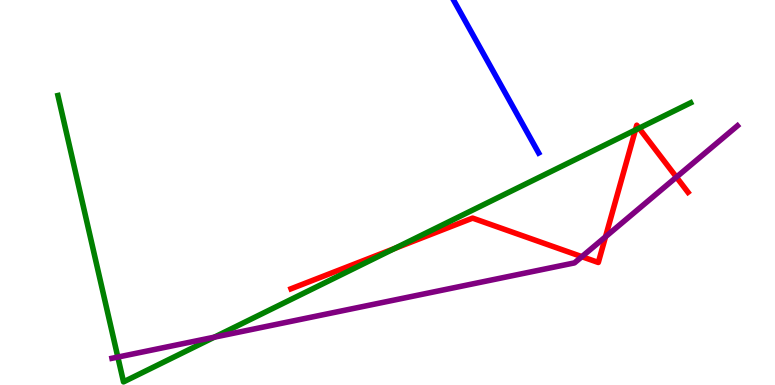[{'lines': ['blue', 'red'], 'intersections': []}, {'lines': ['green', 'red'], 'intersections': [{'x': 5.09, 'y': 3.55}, {'x': 8.2, 'y': 6.62}, {'x': 8.25, 'y': 6.67}]}, {'lines': ['purple', 'red'], 'intersections': [{'x': 7.51, 'y': 3.33}, {'x': 7.81, 'y': 3.85}, {'x': 8.73, 'y': 5.4}]}, {'lines': ['blue', 'green'], 'intersections': []}, {'lines': ['blue', 'purple'], 'intersections': []}, {'lines': ['green', 'purple'], 'intersections': [{'x': 1.52, 'y': 0.725}, {'x': 2.77, 'y': 1.24}]}]